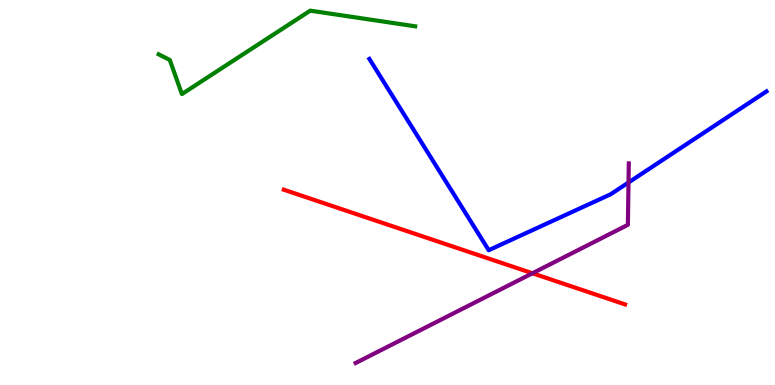[{'lines': ['blue', 'red'], 'intersections': []}, {'lines': ['green', 'red'], 'intersections': []}, {'lines': ['purple', 'red'], 'intersections': [{'x': 6.87, 'y': 2.9}]}, {'lines': ['blue', 'green'], 'intersections': []}, {'lines': ['blue', 'purple'], 'intersections': [{'x': 8.11, 'y': 5.26}]}, {'lines': ['green', 'purple'], 'intersections': []}]